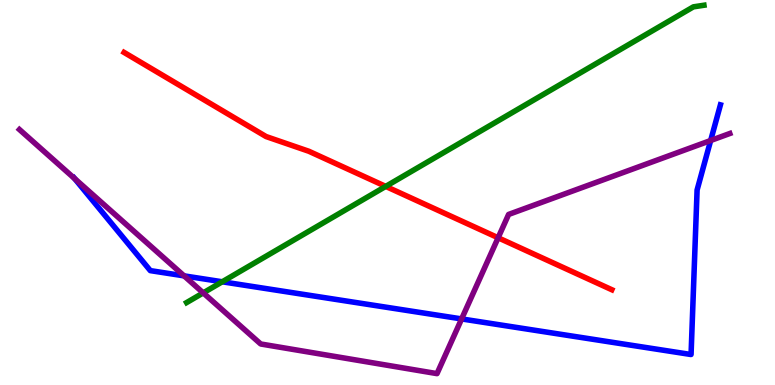[{'lines': ['blue', 'red'], 'intersections': []}, {'lines': ['green', 'red'], 'intersections': [{'x': 4.98, 'y': 5.16}]}, {'lines': ['purple', 'red'], 'intersections': [{'x': 6.43, 'y': 3.82}]}, {'lines': ['blue', 'green'], 'intersections': [{'x': 2.87, 'y': 2.68}]}, {'lines': ['blue', 'purple'], 'intersections': [{'x': 0.963, 'y': 5.36}, {'x': 2.38, 'y': 2.83}, {'x': 5.96, 'y': 1.72}, {'x': 9.17, 'y': 6.35}]}, {'lines': ['green', 'purple'], 'intersections': [{'x': 2.62, 'y': 2.39}]}]